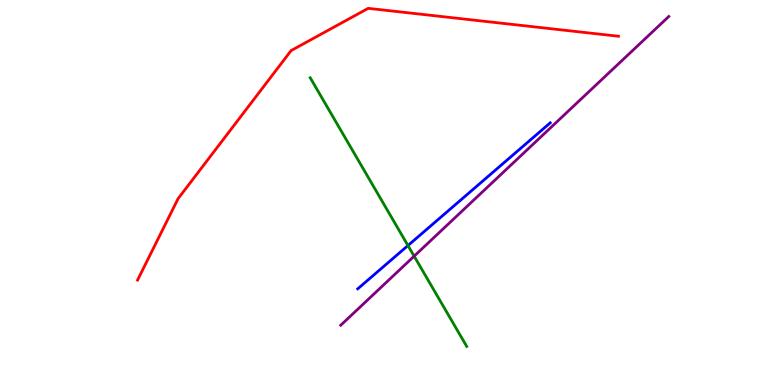[{'lines': ['blue', 'red'], 'intersections': []}, {'lines': ['green', 'red'], 'intersections': []}, {'lines': ['purple', 'red'], 'intersections': []}, {'lines': ['blue', 'green'], 'intersections': [{'x': 5.26, 'y': 3.62}]}, {'lines': ['blue', 'purple'], 'intersections': []}, {'lines': ['green', 'purple'], 'intersections': [{'x': 5.34, 'y': 3.35}]}]